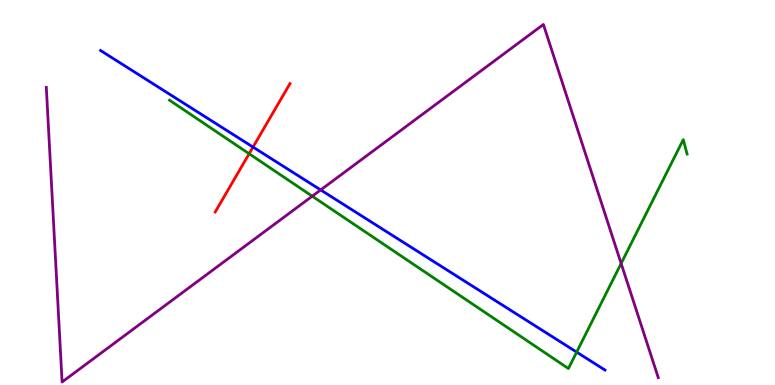[{'lines': ['blue', 'red'], 'intersections': [{'x': 3.26, 'y': 6.18}]}, {'lines': ['green', 'red'], 'intersections': [{'x': 3.21, 'y': 6.01}]}, {'lines': ['purple', 'red'], 'intersections': []}, {'lines': ['blue', 'green'], 'intersections': [{'x': 7.44, 'y': 0.855}]}, {'lines': ['blue', 'purple'], 'intersections': [{'x': 4.14, 'y': 5.07}]}, {'lines': ['green', 'purple'], 'intersections': [{'x': 4.03, 'y': 4.9}, {'x': 8.01, 'y': 3.16}]}]